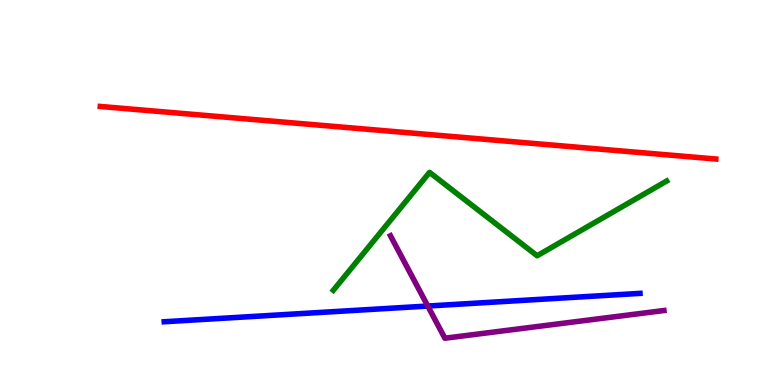[{'lines': ['blue', 'red'], 'intersections': []}, {'lines': ['green', 'red'], 'intersections': []}, {'lines': ['purple', 'red'], 'intersections': []}, {'lines': ['blue', 'green'], 'intersections': []}, {'lines': ['blue', 'purple'], 'intersections': [{'x': 5.52, 'y': 2.05}]}, {'lines': ['green', 'purple'], 'intersections': []}]